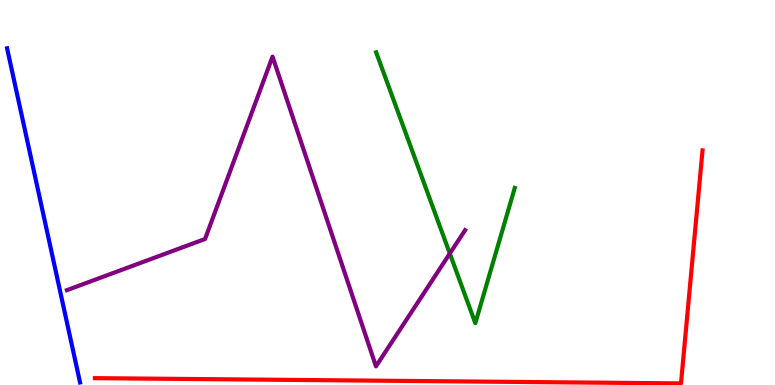[{'lines': ['blue', 'red'], 'intersections': []}, {'lines': ['green', 'red'], 'intersections': []}, {'lines': ['purple', 'red'], 'intersections': []}, {'lines': ['blue', 'green'], 'intersections': []}, {'lines': ['blue', 'purple'], 'intersections': []}, {'lines': ['green', 'purple'], 'intersections': [{'x': 5.8, 'y': 3.42}]}]